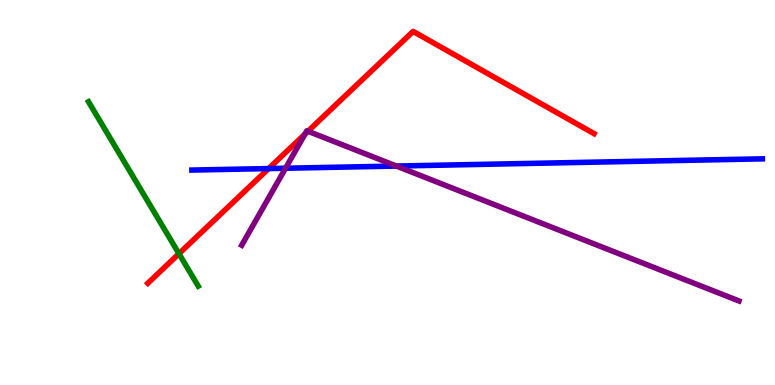[{'lines': ['blue', 'red'], 'intersections': [{'x': 3.47, 'y': 5.62}]}, {'lines': ['green', 'red'], 'intersections': [{'x': 2.31, 'y': 3.41}]}, {'lines': ['purple', 'red'], 'intersections': [{'x': 3.94, 'y': 6.52}, {'x': 3.97, 'y': 6.59}]}, {'lines': ['blue', 'green'], 'intersections': []}, {'lines': ['blue', 'purple'], 'intersections': [{'x': 3.68, 'y': 5.63}, {'x': 5.11, 'y': 5.69}]}, {'lines': ['green', 'purple'], 'intersections': []}]